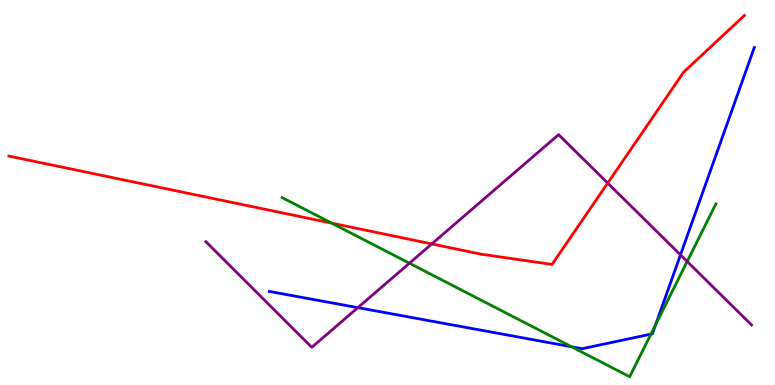[{'lines': ['blue', 'red'], 'intersections': []}, {'lines': ['green', 'red'], 'intersections': [{'x': 4.28, 'y': 4.2}]}, {'lines': ['purple', 'red'], 'intersections': [{'x': 5.57, 'y': 3.66}, {'x': 7.84, 'y': 5.24}]}, {'lines': ['blue', 'green'], 'intersections': [{'x': 7.37, 'y': 0.994}, {'x': 8.4, 'y': 1.32}, {'x': 8.46, 'y': 1.57}]}, {'lines': ['blue', 'purple'], 'intersections': [{'x': 4.62, 'y': 2.01}, {'x': 8.78, 'y': 3.38}]}, {'lines': ['green', 'purple'], 'intersections': [{'x': 5.28, 'y': 3.16}, {'x': 8.87, 'y': 3.21}]}]